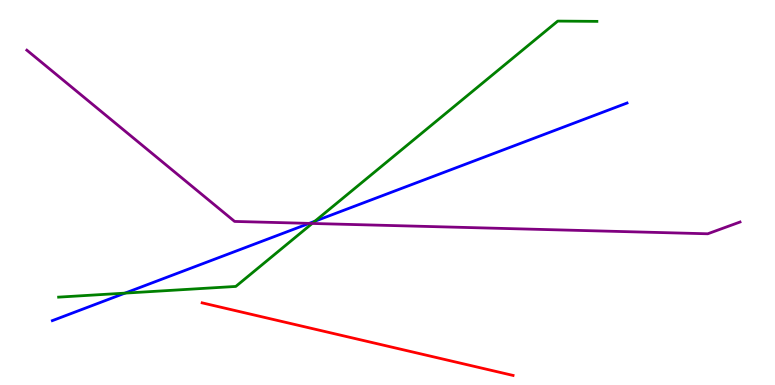[{'lines': ['blue', 'red'], 'intersections': []}, {'lines': ['green', 'red'], 'intersections': []}, {'lines': ['purple', 'red'], 'intersections': []}, {'lines': ['blue', 'green'], 'intersections': [{'x': 1.61, 'y': 2.39}, {'x': 4.06, 'y': 4.25}]}, {'lines': ['blue', 'purple'], 'intersections': [{'x': 3.99, 'y': 4.2}]}, {'lines': ['green', 'purple'], 'intersections': [{'x': 4.03, 'y': 4.2}]}]